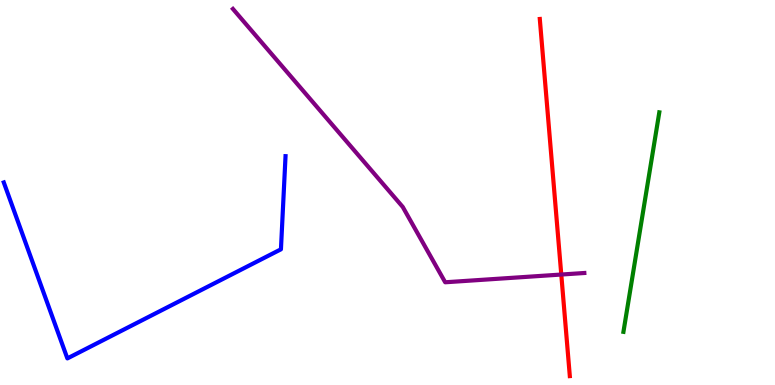[{'lines': ['blue', 'red'], 'intersections': []}, {'lines': ['green', 'red'], 'intersections': []}, {'lines': ['purple', 'red'], 'intersections': [{'x': 7.24, 'y': 2.87}]}, {'lines': ['blue', 'green'], 'intersections': []}, {'lines': ['blue', 'purple'], 'intersections': []}, {'lines': ['green', 'purple'], 'intersections': []}]